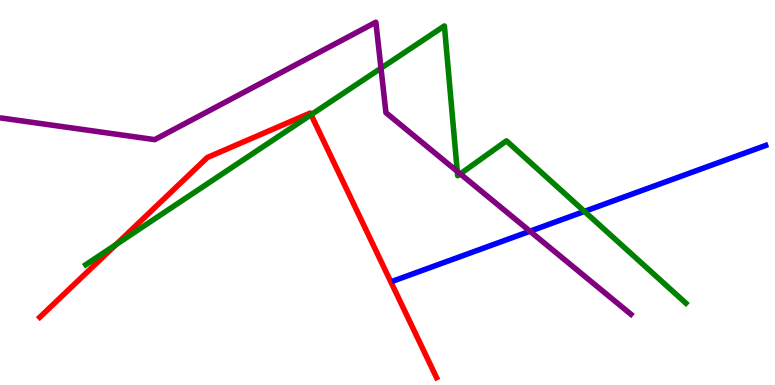[{'lines': ['blue', 'red'], 'intersections': []}, {'lines': ['green', 'red'], 'intersections': [{'x': 1.5, 'y': 3.65}, {'x': 4.01, 'y': 7.02}]}, {'lines': ['purple', 'red'], 'intersections': []}, {'lines': ['blue', 'green'], 'intersections': [{'x': 7.54, 'y': 4.51}]}, {'lines': ['blue', 'purple'], 'intersections': [{'x': 6.84, 'y': 3.99}]}, {'lines': ['green', 'purple'], 'intersections': [{'x': 4.92, 'y': 8.23}, {'x': 5.9, 'y': 5.55}, {'x': 5.94, 'y': 5.48}]}]